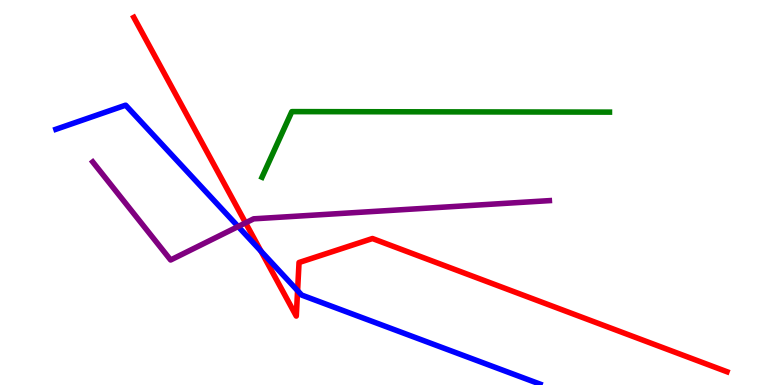[{'lines': ['blue', 'red'], 'intersections': [{'x': 3.37, 'y': 3.48}, {'x': 3.84, 'y': 2.45}]}, {'lines': ['green', 'red'], 'intersections': []}, {'lines': ['purple', 'red'], 'intersections': [{'x': 3.17, 'y': 4.21}]}, {'lines': ['blue', 'green'], 'intersections': []}, {'lines': ['blue', 'purple'], 'intersections': [{'x': 3.07, 'y': 4.12}]}, {'lines': ['green', 'purple'], 'intersections': []}]